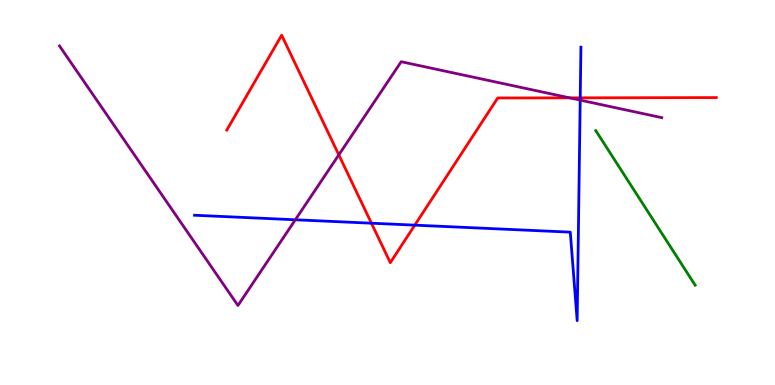[{'lines': ['blue', 'red'], 'intersections': [{'x': 4.79, 'y': 4.2}, {'x': 5.35, 'y': 4.15}, {'x': 7.49, 'y': 7.46}]}, {'lines': ['green', 'red'], 'intersections': []}, {'lines': ['purple', 'red'], 'intersections': [{'x': 4.37, 'y': 5.98}, {'x': 7.35, 'y': 7.46}]}, {'lines': ['blue', 'green'], 'intersections': []}, {'lines': ['blue', 'purple'], 'intersections': [{'x': 3.81, 'y': 4.29}, {'x': 7.49, 'y': 7.4}]}, {'lines': ['green', 'purple'], 'intersections': []}]